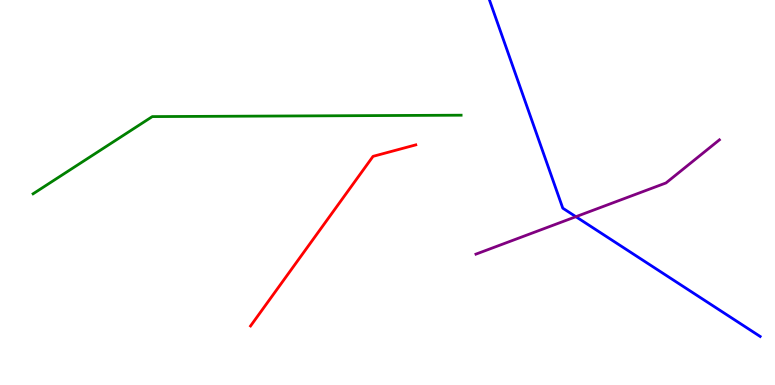[{'lines': ['blue', 'red'], 'intersections': []}, {'lines': ['green', 'red'], 'intersections': []}, {'lines': ['purple', 'red'], 'intersections': []}, {'lines': ['blue', 'green'], 'intersections': []}, {'lines': ['blue', 'purple'], 'intersections': [{'x': 7.43, 'y': 4.37}]}, {'lines': ['green', 'purple'], 'intersections': []}]